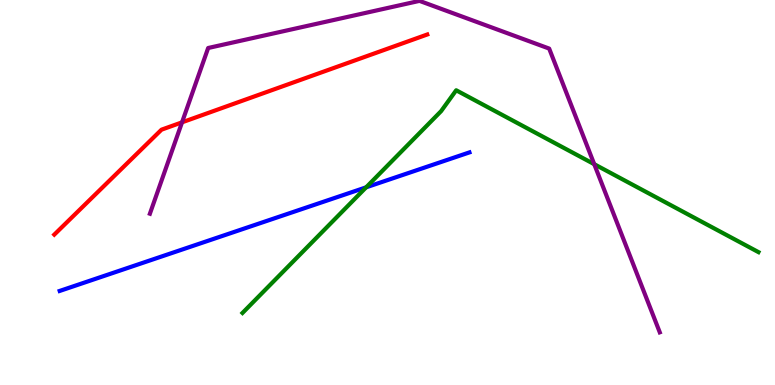[{'lines': ['blue', 'red'], 'intersections': []}, {'lines': ['green', 'red'], 'intersections': []}, {'lines': ['purple', 'red'], 'intersections': [{'x': 2.35, 'y': 6.82}]}, {'lines': ['blue', 'green'], 'intersections': [{'x': 4.72, 'y': 5.13}]}, {'lines': ['blue', 'purple'], 'intersections': []}, {'lines': ['green', 'purple'], 'intersections': [{'x': 7.67, 'y': 5.74}]}]